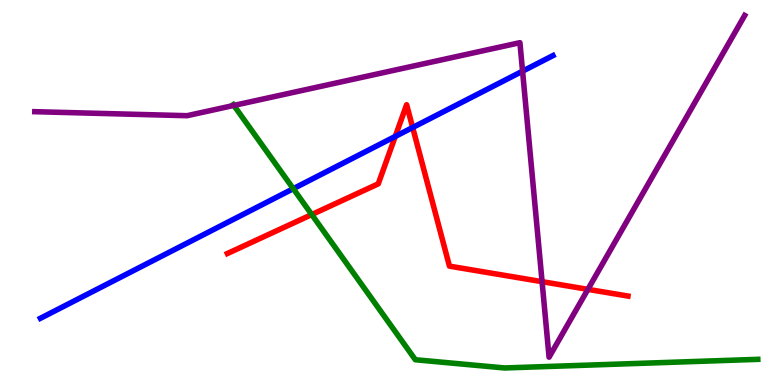[{'lines': ['blue', 'red'], 'intersections': [{'x': 5.1, 'y': 6.46}, {'x': 5.32, 'y': 6.69}]}, {'lines': ['green', 'red'], 'intersections': [{'x': 4.02, 'y': 4.43}]}, {'lines': ['purple', 'red'], 'intersections': [{'x': 6.99, 'y': 2.68}, {'x': 7.59, 'y': 2.48}]}, {'lines': ['blue', 'green'], 'intersections': [{'x': 3.78, 'y': 5.1}]}, {'lines': ['blue', 'purple'], 'intersections': [{'x': 6.74, 'y': 8.15}]}, {'lines': ['green', 'purple'], 'intersections': [{'x': 3.02, 'y': 7.26}]}]